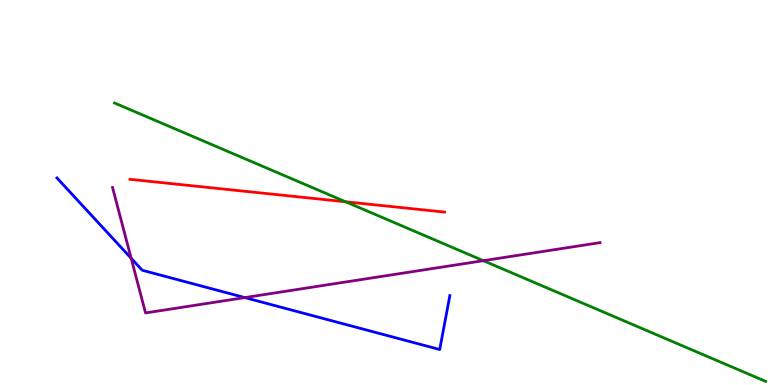[{'lines': ['blue', 'red'], 'intersections': []}, {'lines': ['green', 'red'], 'intersections': [{'x': 4.46, 'y': 4.76}]}, {'lines': ['purple', 'red'], 'intersections': []}, {'lines': ['blue', 'green'], 'intersections': []}, {'lines': ['blue', 'purple'], 'intersections': [{'x': 1.69, 'y': 3.29}, {'x': 3.16, 'y': 2.27}]}, {'lines': ['green', 'purple'], 'intersections': [{'x': 6.24, 'y': 3.23}]}]